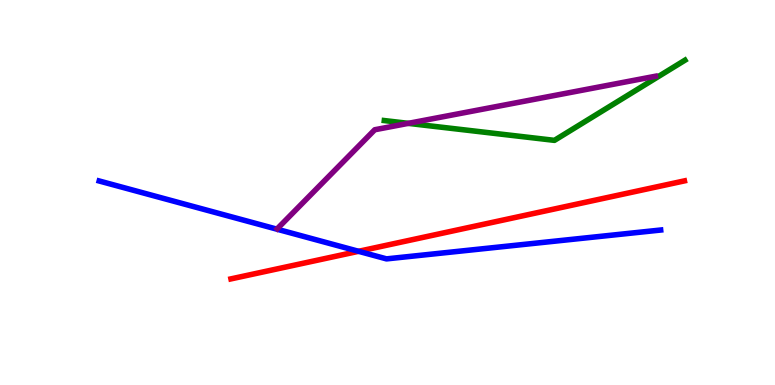[{'lines': ['blue', 'red'], 'intersections': [{'x': 4.63, 'y': 3.47}]}, {'lines': ['green', 'red'], 'intersections': []}, {'lines': ['purple', 'red'], 'intersections': []}, {'lines': ['blue', 'green'], 'intersections': []}, {'lines': ['blue', 'purple'], 'intersections': []}, {'lines': ['green', 'purple'], 'intersections': [{'x': 5.27, 'y': 6.8}]}]